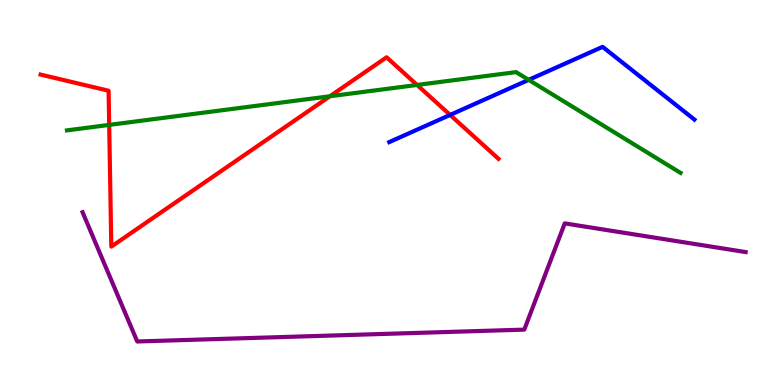[{'lines': ['blue', 'red'], 'intersections': [{'x': 5.81, 'y': 7.01}]}, {'lines': ['green', 'red'], 'intersections': [{'x': 1.41, 'y': 6.76}, {'x': 4.26, 'y': 7.5}, {'x': 5.38, 'y': 7.79}]}, {'lines': ['purple', 'red'], 'intersections': []}, {'lines': ['blue', 'green'], 'intersections': [{'x': 6.82, 'y': 7.93}]}, {'lines': ['blue', 'purple'], 'intersections': []}, {'lines': ['green', 'purple'], 'intersections': []}]